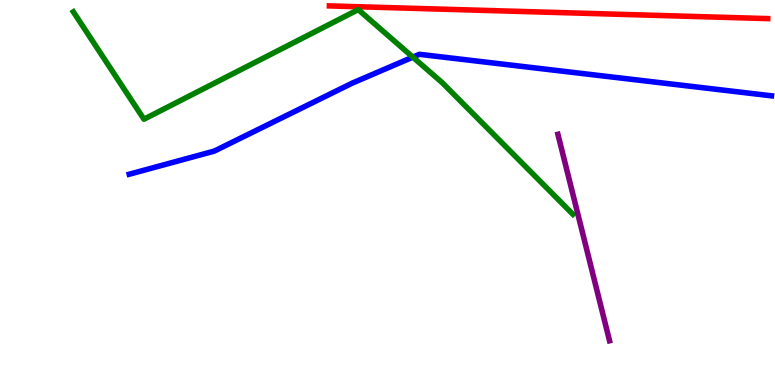[{'lines': ['blue', 'red'], 'intersections': []}, {'lines': ['green', 'red'], 'intersections': []}, {'lines': ['purple', 'red'], 'intersections': []}, {'lines': ['blue', 'green'], 'intersections': [{'x': 5.33, 'y': 8.52}]}, {'lines': ['blue', 'purple'], 'intersections': []}, {'lines': ['green', 'purple'], 'intersections': []}]